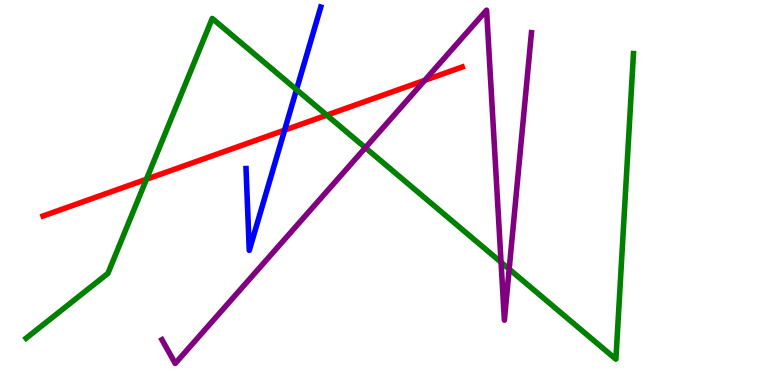[{'lines': ['blue', 'red'], 'intersections': [{'x': 3.67, 'y': 6.62}]}, {'lines': ['green', 'red'], 'intersections': [{'x': 1.89, 'y': 5.34}, {'x': 4.22, 'y': 7.01}]}, {'lines': ['purple', 'red'], 'intersections': [{'x': 5.48, 'y': 7.91}]}, {'lines': ['blue', 'green'], 'intersections': [{'x': 3.83, 'y': 7.67}]}, {'lines': ['blue', 'purple'], 'intersections': []}, {'lines': ['green', 'purple'], 'intersections': [{'x': 4.71, 'y': 6.16}, {'x': 6.47, 'y': 3.19}, {'x': 6.57, 'y': 3.01}]}]